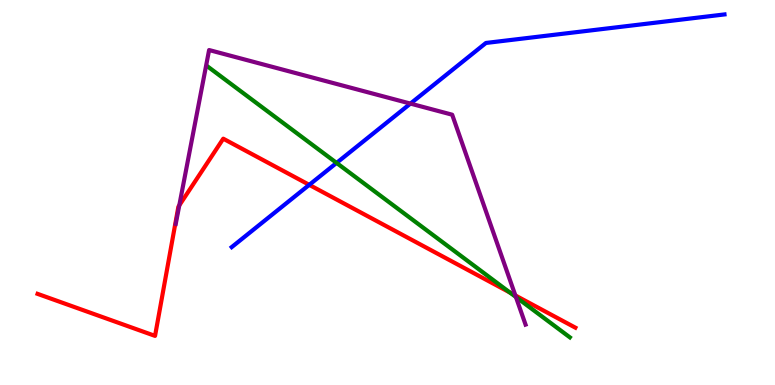[{'lines': ['blue', 'red'], 'intersections': [{'x': 3.99, 'y': 5.2}]}, {'lines': ['green', 'red'], 'intersections': [{'x': 6.58, 'y': 2.4}]}, {'lines': ['purple', 'red'], 'intersections': [{'x': 2.31, 'y': 4.67}, {'x': 6.65, 'y': 2.33}]}, {'lines': ['blue', 'green'], 'intersections': [{'x': 4.34, 'y': 5.77}]}, {'lines': ['blue', 'purple'], 'intersections': [{'x': 5.3, 'y': 7.31}]}, {'lines': ['green', 'purple'], 'intersections': [{'x': 6.66, 'y': 2.29}]}]